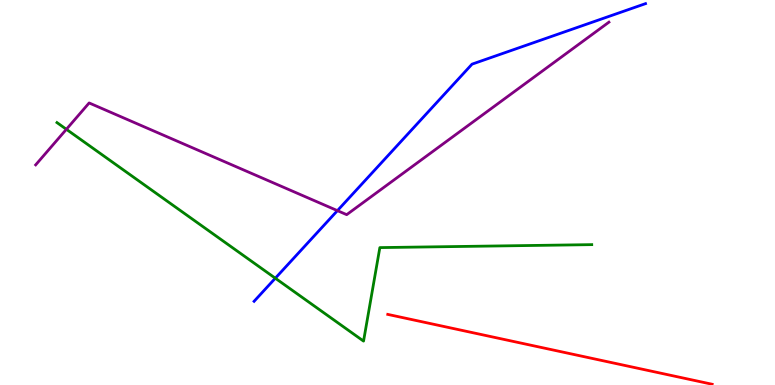[{'lines': ['blue', 'red'], 'intersections': []}, {'lines': ['green', 'red'], 'intersections': []}, {'lines': ['purple', 'red'], 'intersections': []}, {'lines': ['blue', 'green'], 'intersections': [{'x': 3.55, 'y': 2.77}]}, {'lines': ['blue', 'purple'], 'intersections': [{'x': 4.35, 'y': 4.53}]}, {'lines': ['green', 'purple'], 'intersections': [{'x': 0.857, 'y': 6.64}]}]